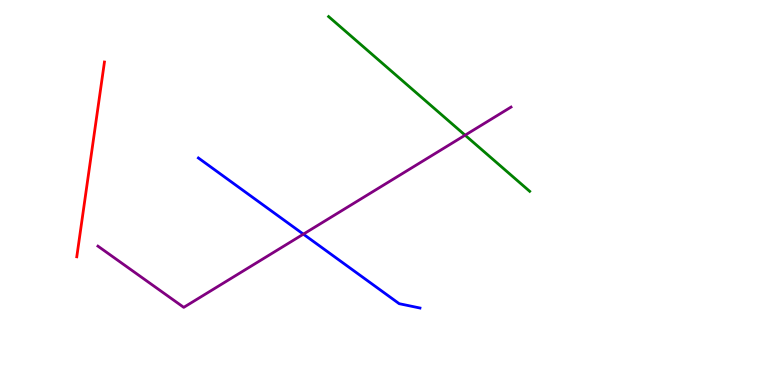[{'lines': ['blue', 'red'], 'intersections': []}, {'lines': ['green', 'red'], 'intersections': []}, {'lines': ['purple', 'red'], 'intersections': []}, {'lines': ['blue', 'green'], 'intersections': []}, {'lines': ['blue', 'purple'], 'intersections': [{'x': 3.91, 'y': 3.92}]}, {'lines': ['green', 'purple'], 'intersections': [{'x': 6.0, 'y': 6.49}]}]